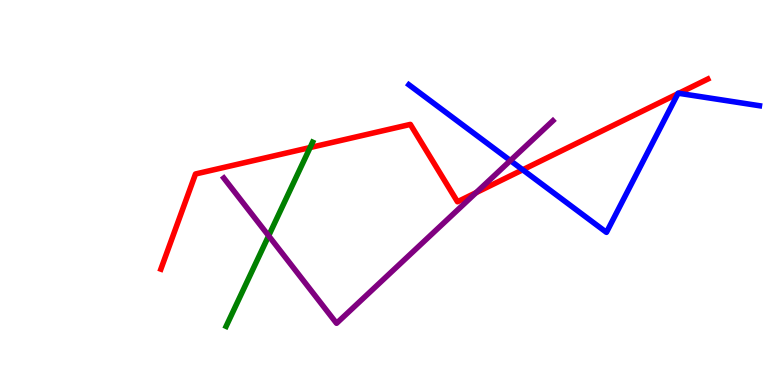[{'lines': ['blue', 'red'], 'intersections': [{'x': 6.74, 'y': 5.59}, {'x': 8.75, 'y': 7.57}, {'x': 8.76, 'y': 7.58}]}, {'lines': ['green', 'red'], 'intersections': [{'x': 4.0, 'y': 6.17}]}, {'lines': ['purple', 'red'], 'intersections': [{'x': 6.14, 'y': 5.0}]}, {'lines': ['blue', 'green'], 'intersections': []}, {'lines': ['blue', 'purple'], 'intersections': [{'x': 6.59, 'y': 5.83}]}, {'lines': ['green', 'purple'], 'intersections': [{'x': 3.47, 'y': 3.88}]}]